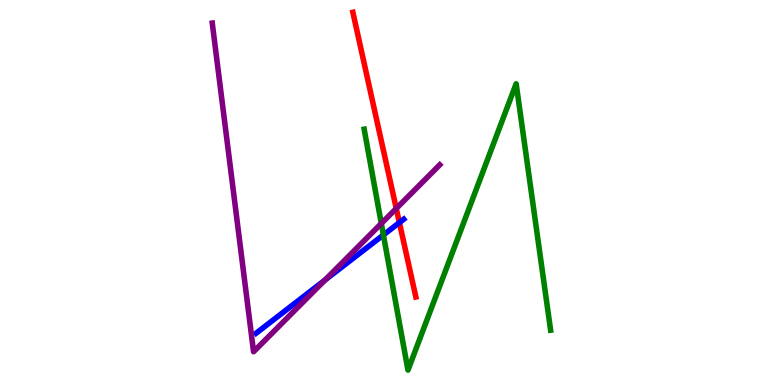[{'lines': ['blue', 'red'], 'intersections': [{'x': 5.15, 'y': 4.22}]}, {'lines': ['green', 'red'], 'intersections': []}, {'lines': ['purple', 'red'], 'intersections': [{'x': 5.11, 'y': 4.58}]}, {'lines': ['blue', 'green'], 'intersections': [{'x': 4.95, 'y': 3.9}]}, {'lines': ['blue', 'purple'], 'intersections': [{'x': 4.19, 'y': 2.73}]}, {'lines': ['green', 'purple'], 'intersections': [{'x': 4.92, 'y': 4.19}]}]